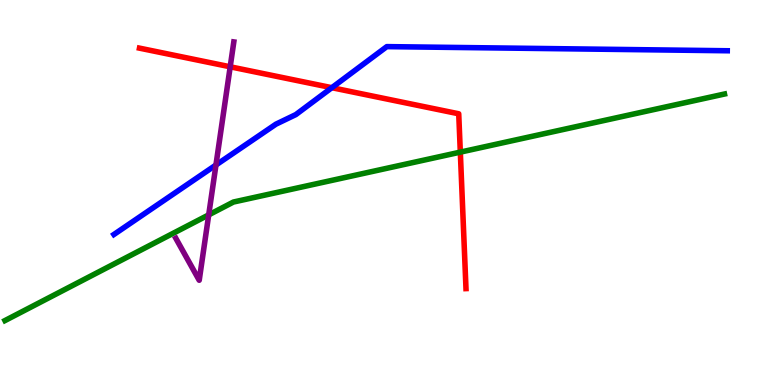[{'lines': ['blue', 'red'], 'intersections': [{'x': 4.28, 'y': 7.72}]}, {'lines': ['green', 'red'], 'intersections': [{'x': 5.94, 'y': 6.05}]}, {'lines': ['purple', 'red'], 'intersections': [{'x': 2.97, 'y': 8.26}]}, {'lines': ['blue', 'green'], 'intersections': []}, {'lines': ['blue', 'purple'], 'intersections': [{'x': 2.79, 'y': 5.71}]}, {'lines': ['green', 'purple'], 'intersections': [{'x': 2.69, 'y': 4.42}]}]